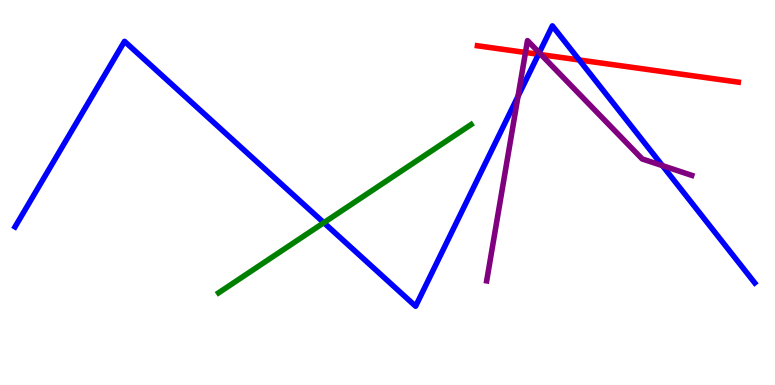[{'lines': ['blue', 'red'], 'intersections': [{'x': 6.95, 'y': 8.59}, {'x': 7.47, 'y': 8.44}]}, {'lines': ['green', 'red'], 'intersections': []}, {'lines': ['purple', 'red'], 'intersections': [{'x': 6.78, 'y': 8.64}, {'x': 6.98, 'y': 8.58}]}, {'lines': ['blue', 'green'], 'intersections': [{'x': 4.18, 'y': 4.22}]}, {'lines': ['blue', 'purple'], 'intersections': [{'x': 6.68, 'y': 7.5}, {'x': 6.96, 'y': 8.63}, {'x': 8.55, 'y': 5.7}]}, {'lines': ['green', 'purple'], 'intersections': []}]